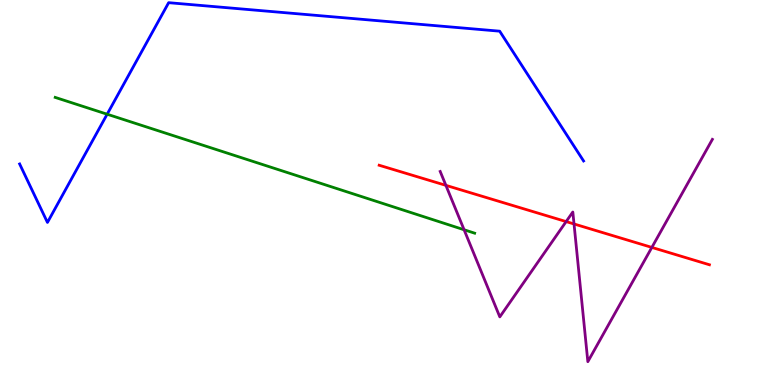[{'lines': ['blue', 'red'], 'intersections': []}, {'lines': ['green', 'red'], 'intersections': []}, {'lines': ['purple', 'red'], 'intersections': [{'x': 5.75, 'y': 5.19}, {'x': 7.31, 'y': 4.24}, {'x': 7.41, 'y': 4.18}, {'x': 8.41, 'y': 3.57}]}, {'lines': ['blue', 'green'], 'intersections': [{'x': 1.38, 'y': 7.03}]}, {'lines': ['blue', 'purple'], 'intersections': []}, {'lines': ['green', 'purple'], 'intersections': [{'x': 5.99, 'y': 4.03}]}]